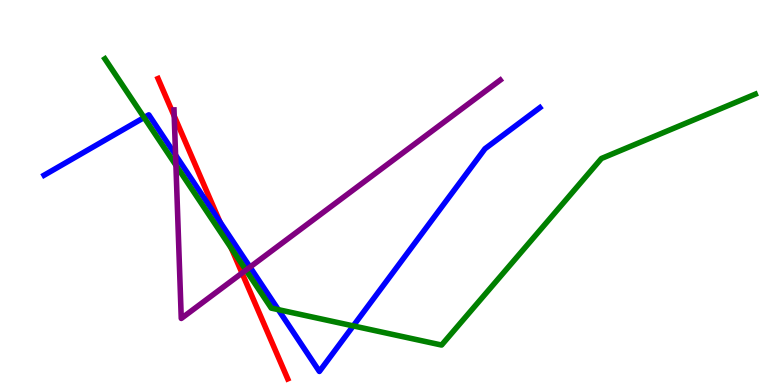[{'lines': ['blue', 'red'], 'intersections': [{'x': 2.84, 'y': 4.24}]}, {'lines': ['green', 'red'], 'intersections': [{'x': 2.98, 'y': 3.55}]}, {'lines': ['purple', 'red'], 'intersections': [{'x': 2.25, 'y': 6.99}, {'x': 3.12, 'y': 2.91}]}, {'lines': ['blue', 'green'], 'intersections': [{'x': 1.86, 'y': 6.95}, {'x': 3.59, 'y': 1.96}, {'x': 4.56, 'y': 1.54}]}, {'lines': ['blue', 'purple'], 'intersections': [{'x': 2.27, 'y': 5.97}, {'x': 3.23, 'y': 3.06}]}, {'lines': ['green', 'purple'], 'intersections': [{'x': 2.27, 'y': 5.71}, {'x': 3.17, 'y': 2.98}]}]